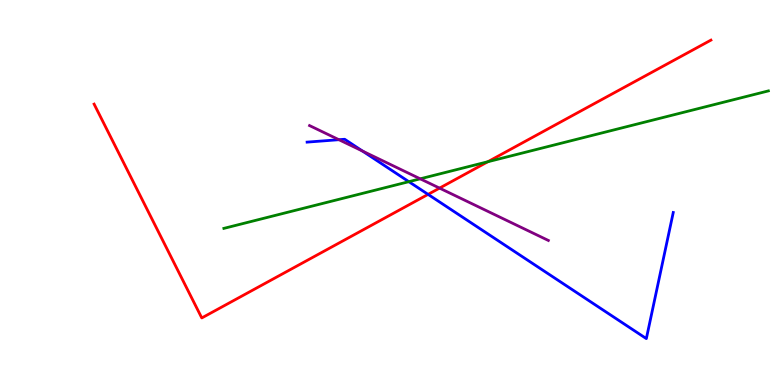[{'lines': ['blue', 'red'], 'intersections': [{'x': 5.52, 'y': 4.95}]}, {'lines': ['green', 'red'], 'intersections': [{'x': 6.29, 'y': 5.8}]}, {'lines': ['purple', 'red'], 'intersections': [{'x': 5.67, 'y': 5.11}]}, {'lines': ['blue', 'green'], 'intersections': [{'x': 5.28, 'y': 5.28}]}, {'lines': ['blue', 'purple'], 'intersections': [{'x': 4.37, 'y': 6.37}, {'x': 4.68, 'y': 6.08}]}, {'lines': ['green', 'purple'], 'intersections': [{'x': 5.42, 'y': 5.36}]}]